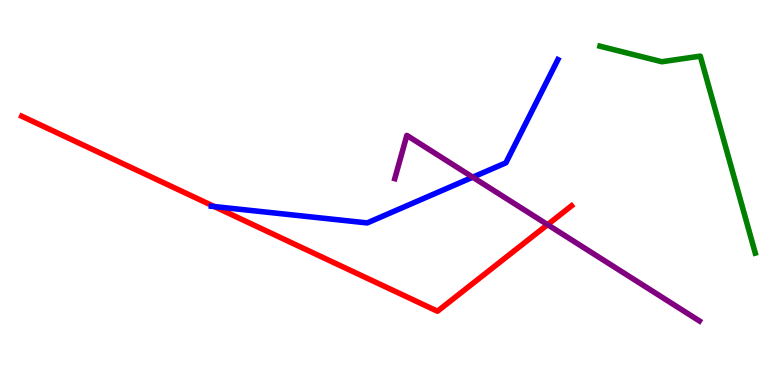[{'lines': ['blue', 'red'], 'intersections': [{'x': 2.77, 'y': 4.63}]}, {'lines': ['green', 'red'], 'intersections': []}, {'lines': ['purple', 'red'], 'intersections': [{'x': 7.07, 'y': 4.16}]}, {'lines': ['blue', 'green'], 'intersections': []}, {'lines': ['blue', 'purple'], 'intersections': [{'x': 6.1, 'y': 5.4}]}, {'lines': ['green', 'purple'], 'intersections': []}]